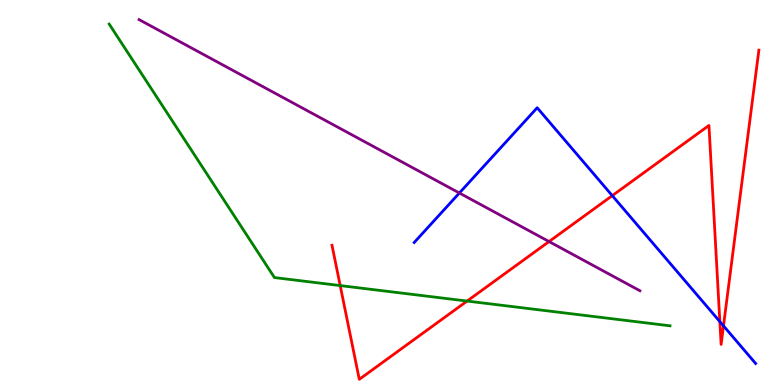[{'lines': ['blue', 'red'], 'intersections': [{'x': 7.9, 'y': 4.92}, {'x': 9.29, 'y': 1.65}, {'x': 9.34, 'y': 1.54}]}, {'lines': ['green', 'red'], 'intersections': [{'x': 4.39, 'y': 2.58}, {'x': 6.03, 'y': 2.18}]}, {'lines': ['purple', 'red'], 'intersections': [{'x': 7.08, 'y': 3.73}]}, {'lines': ['blue', 'green'], 'intersections': []}, {'lines': ['blue', 'purple'], 'intersections': [{'x': 5.93, 'y': 4.99}]}, {'lines': ['green', 'purple'], 'intersections': []}]